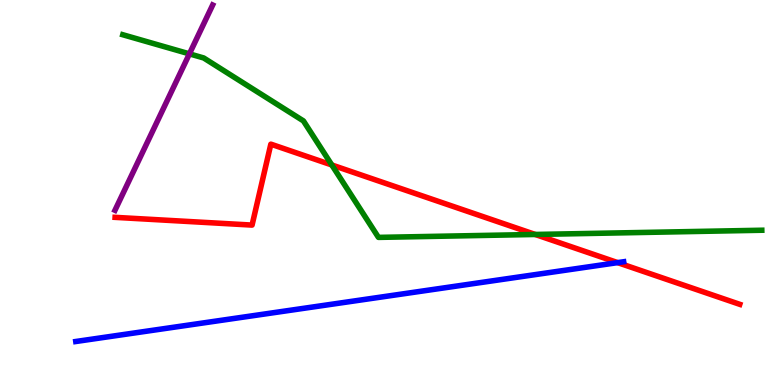[{'lines': ['blue', 'red'], 'intersections': [{'x': 7.97, 'y': 3.18}]}, {'lines': ['green', 'red'], 'intersections': [{'x': 4.28, 'y': 5.71}, {'x': 6.91, 'y': 3.91}]}, {'lines': ['purple', 'red'], 'intersections': []}, {'lines': ['blue', 'green'], 'intersections': []}, {'lines': ['blue', 'purple'], 'intersections': []}, {'lines': ['green', 'purple'], 'intersections': [{'x': 2.44, 'y': 8.6}]}]